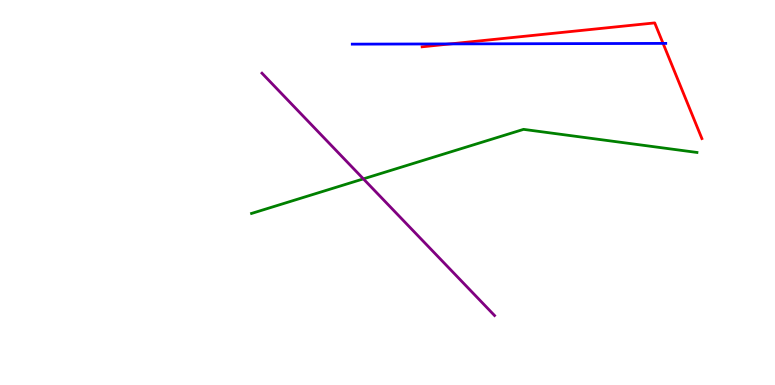[{'lines': ['blue', 'red'], 'intersections': [{'x': 5.81, 'y': 8.86}, {'x': 8.56, 'y': 8.87}]}, {'lines': ['green', 'red'], 'intersections': []}, {'lines': ['purple', 'red'], 'intersections': []}, {'lines': ['blue', 'green'], 'intersections': []}, {'lines': ['blue', 'purple'], 'intersections': []}, {'lines': ['green', 'purple'], 'intersections': [{'x': 4.69, 'y': 5.35}]}]